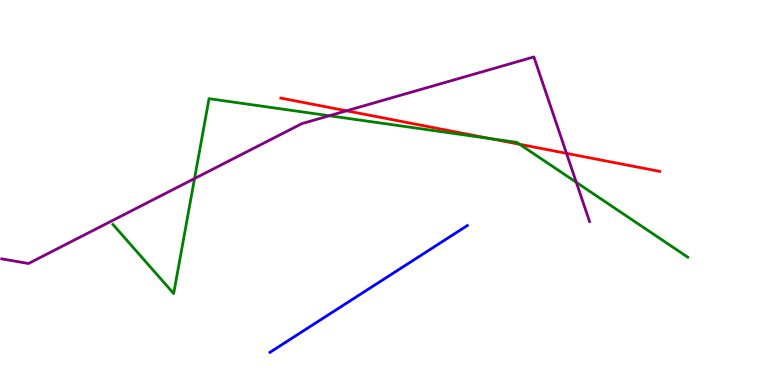[{'lines': ['blue', 'red'], 'intersections': []}, {'lines': ['green', 'red'], 'intersections': [{'x': 6.33, 'y': 6.4}, {'x': 6.71, 'y': 6.25}]}, {'lines': ['purple', 'red'], 'intersections': [{'x': 4.47, 'y': 7.12}, {'x': 7.31, 'y': 6.02}]}, {'lines': ['blue', 'green'], 'intersections': []}, {'lines': ['blue', 'purple'], 'intersections': []}, {'lines': ['green', 'purple'], 'intersections': [{'x': 2.51, 'y': 5.36}, {'x': 4.25, 'y': 6.99}, {'x': 7.44, 'y': 5.26}]}]